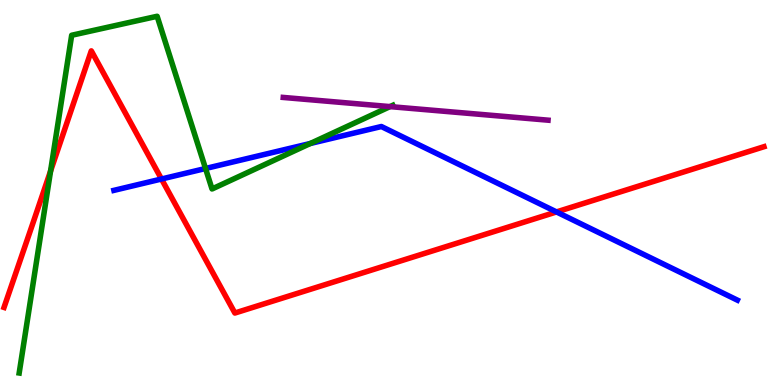[{'lines': ['blue', 'red'], 'intersections': [{'x': 2.08, 'y': 5.35}, {'x': 7.18, 'y': 4.5}]}, {'lines': ['green', 'red'], 'intersections': [{'x': 0.653, 'y': 5.56}]}, {'lines': ['purple', 'red'], 'intersections': []}, {'lines': ['blue', 'green'], 'intersections': [{'x': 2.65, 'y': 5.62}, {'x': 4.0, 'y': 6.27}]}, {'lines': ['blue', 'purple'], 'intersections': []}, {'lines': ['green', 'purple'], 'intersections': [{'x': 5.03, 'y': 7.23}]}]